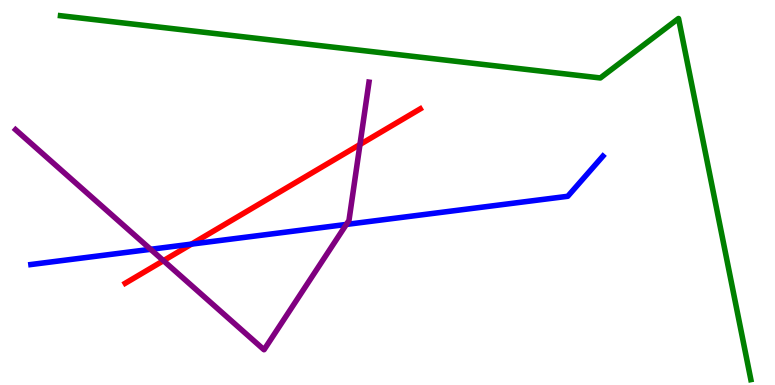[{'lines': ['blue', 'red'], 'intersections': [{'x': 2.47, 'y': 3.66}]}, {'lines': ['green', 'red'], 'intersections': []}, {'lines': ['purple', 'red'], 'intersections': [{'x': 2.11, 'y': 3.23}, {'x': 4.64, 'y': 6.25}]}, {'lines': ['blue', 'green'], 'intersections': []}, {'lines': ['blue', 'purple'], 'intersections': [{'x': 1.94, 'y': 3.52}, {'x': 4.47, 'y': 4.17}]}, {'lines': ['green', 'purple'], 'intersections': []}]